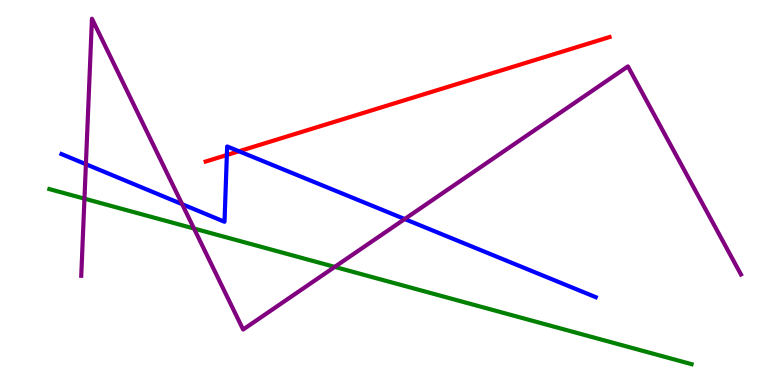[{'lines': ['blue', 'red'], 'intersections': [{'x': 2.93, 'y': 5.97}, {'x': 3.08, 'y': 6.07}]}, {'lines': ['green', 'red'], 'intersections': []}, {'lines': ['purple', 'red'], 'intersections': []}, {'lines': ['blue', 'green'], 'intersections': []}, {'lines': ['blue', 'purple'], 'intersections': [{'x': 1.11, 'y': 5.73}, {'x': 2.35, 'y': 4.7}, {'x': 5.22, 'y': 4.31}]}, {'lines': ['green', 'purple'], 'intersections': [{'x': 1.09, 'y': 4.84}, {'x': 2.5, 'y': 4.06}, {'x': 4.32, 'y': 3.07}]}]